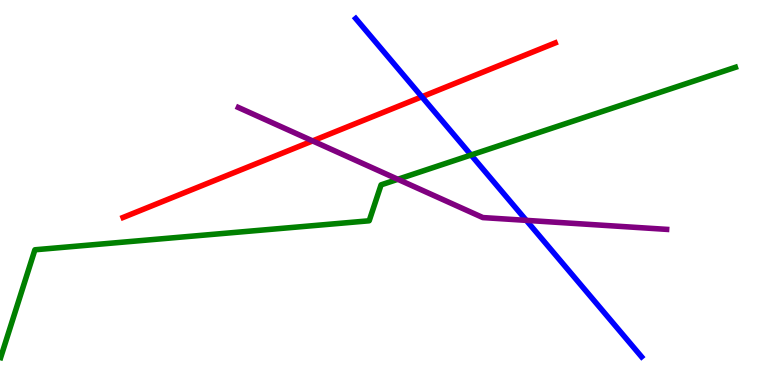[{'lines': ['blue', 'red'], 'intersections': [{'x': 5.44, 'y': 7.49}]}, {'lines': ['green', 'red'], 'intersections': []}, {'lines': ['purple', 'red'], 'intersections': [{'x': 4.03, 'y': 6.34}]}, {'lines': ['blue', 'green'], 'intersections': [{'x': 6.08, 'y': 5.97}]}, {'lines': ['blue', 'purple'], 'intersections': [{'x': 6.79, 'y': 4.28}]}, {'lines': ['green', 'purple'], 'intersections': [{'x': 5.13, 'y': 5.34}]}]